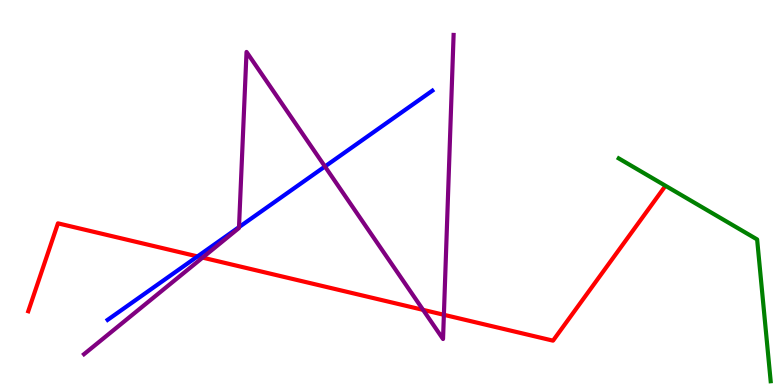[{'lines': ['blue', 'red'], 'intersections': [{'x': 2.55, 'y': 3.34}]}, {'lines': ['green', 'red'], 'intersections': []}, {'lines': ['purple', 'red'], 'intersections': [{'x': 2.61, 'y': 3.31}, {'x': 5.46, 'y': 1.95}, {'x': 5.73, 'y': 1.82}]}, {'lines': ['blue', 'green'], 'intersections': []}, {'lines': ['blue', 'purple'], 'intersections': [{'x': 3.08, 'y': 4.1}, {'x': 4.19, 'y': 5.68}]}, {'lines': ['green', 'purple'], 'intersections': []}]